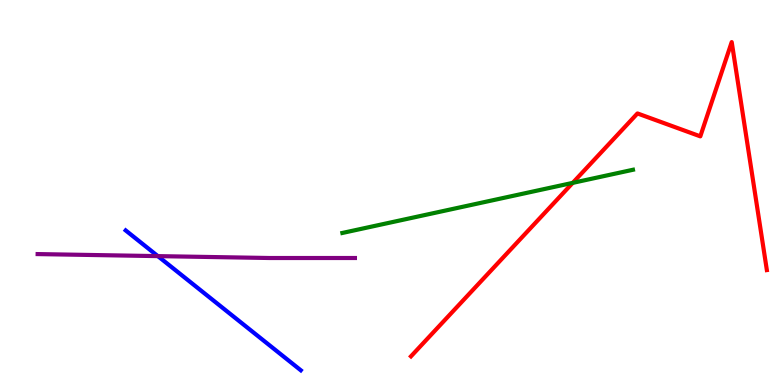[{'lines': ['blue', 'red'], 'intersections': []}, {'lines': ['green', 'red'], 'intersections': [{'x': 7.39, 'y': 5.25}]}, {'lines': ['purple', 'red'], 'intersections': []}, {'lines': ['blue', 'green'], 'intersections': []}, {'lines': ['blue', 'purple'], 'intersections': [{'x': 2.04, 'y': 3.35}]}, {'lines': ['green', 'purple'], 'intersections': []}]